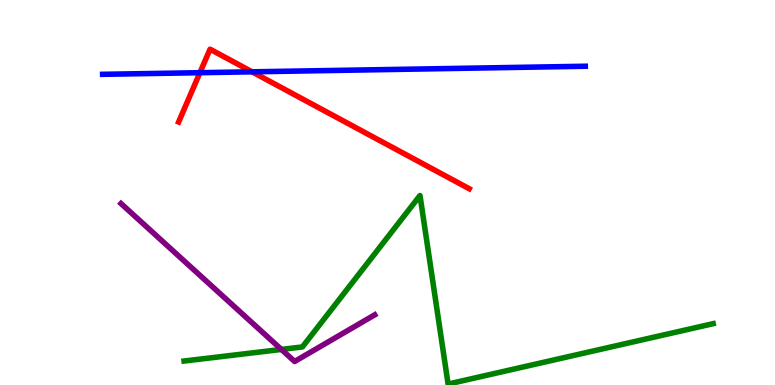[{'lines': ['blue', 'red'], 'intersections': [{'x': 2.58, 'y': 8.11}, {'x': 3.25, 'y': 8.13}]}, {'lines': ['green', 'red'], 'intersections': []}, {'lines': ['purple', 'red'], 'intersections': []}, {'lines': ['blue', 'green'], 'intersections': []}, {'lines': ['blue', 'purple'], 'intersections': []}, {'lines': ['green', 'purple'], 'intersections': [{'x': 3.63, 'y': 0.924}]}]